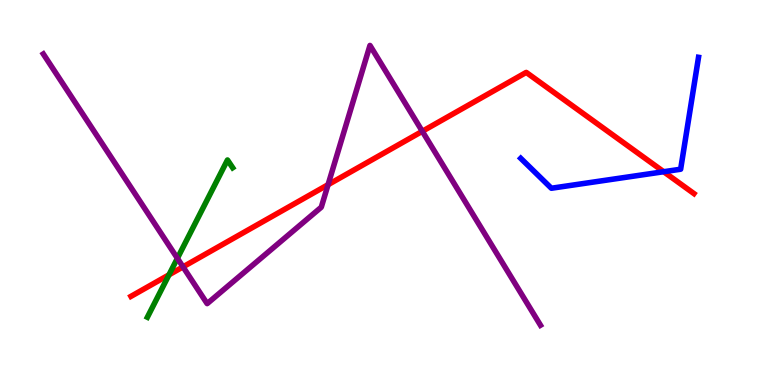[{'lines': ['blue', 'red'], 'intersections': [{'x': 8.56, 'y': 5.54}]}, {'lines': ['green', 'red'], 'intersections': [{'x': 2.18, 'y': 2.86}]}, {'lines': ['purple', 'red'], 'intersections': [{'x': 2.36, 'y': 3.07}, {'x': 4.23, 'y': 5.2}, {'x': 5.45, 'y': 6.59}]}, {'lines': ['blue', 'green'], 'intersections': []}, {'lines': ['blue', 'purple'], 'intersections': []}, {'lines': ['green', 'purple'], 'intersections': [{'x': 2.29, 'y': 3.29}]}]